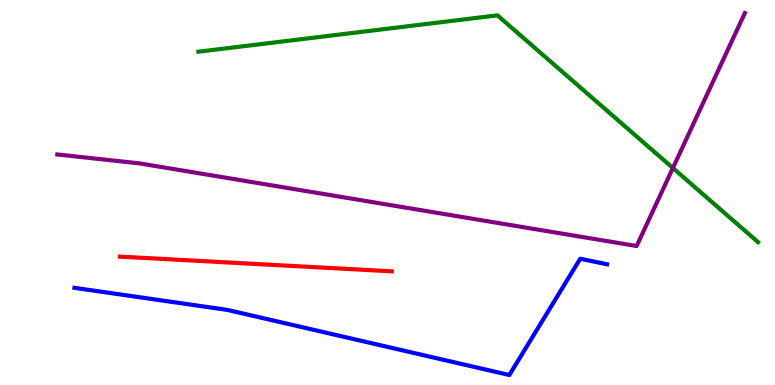[{'lines': ['blue', 'red'], 'intersections': []}, {'lines': ['green', 'red'], 'intersections': []}, {'lines': ['purple', 'red'], 'intersections': []}, {'lines': ['blue', 'green'], 'intersections': []}, {'lines': ['blue', 'purple'], 'intersections': []}, {'lines': ['green', 'purple'], 'intersections': [{'x': 8.68, 'y': 5.64}]}]